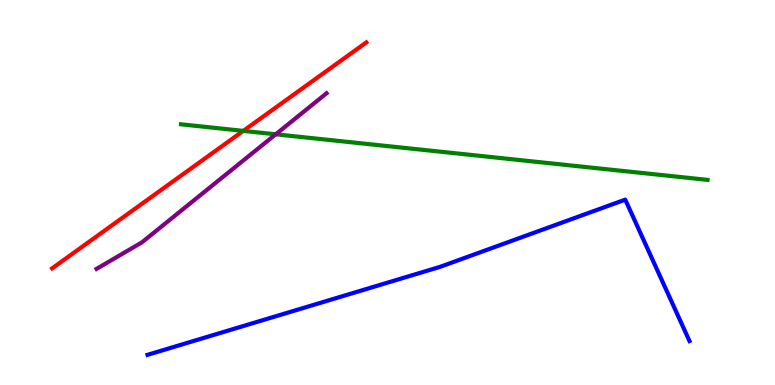[{'lines': ['blue', 'red'], 'intersections': []}, {'lines': ['green', 'red'], 'intersections': [{'x': 3.14, 'y': 6.6}]}, {'lines': ['purple', 'red'], 'intersections': []}, {'lines': ['blue', 'green'], 'intersections': []}, {'lines': ['blue', 'purple'], 'intersections': []}, {'lines': ['green', 'purple'], 'intersections': [{'x': 3.56, 'y': 6.51}]}]